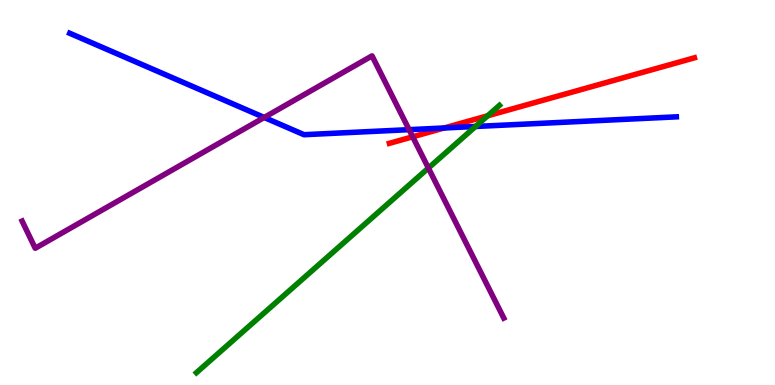[{'lines': ['blue', 'red'], 'intersections': [{'x': 5.73, 'y': 6.68}]}, {'lines': ['green', 'red'], 'intersections': [{'x': 6.29, 'y': 6.99}]}, {'lines': ['purple', 'red'], 'intersections': [{'x': 5.33, 'y': 6.45}]}, {'lines': ['blue', 'green'], 'intersections': [{'x': 6.14, 'y': 6.71}]}, {'lines': ['blue', 'purple'], 'intersections': [{'x': 3.41, 'y': 6.95}, {'x': 5.28, 'y': 6.63}]}, {'lines': ['green', 'purple'], 'intersections': [{'x': 5.53, 'y': 5.63}]}]